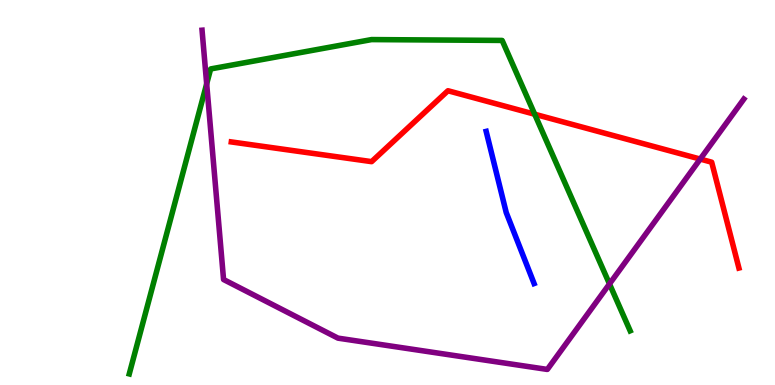[{'lines': ['blue', 'red'], 'intersections': []}, {'lines': ['green', 'red'], 'intersections': [{'x': 6.9, 'y': 7.03}]}, {'lines': ['purple', 'red'], 'intersections': [{'x': 9.04, 'y': 5.87}]}, {'lines': ['blue', 'green'], 'intersections': []}, {'lines': ['blue', 'purple'], 'intersections': []}, {'lines': ['green', 'purple'], 'intersections': [{'x': 2.67, 'y': 7.82}, {'x': 7.86, 'y': 2.63}]}]